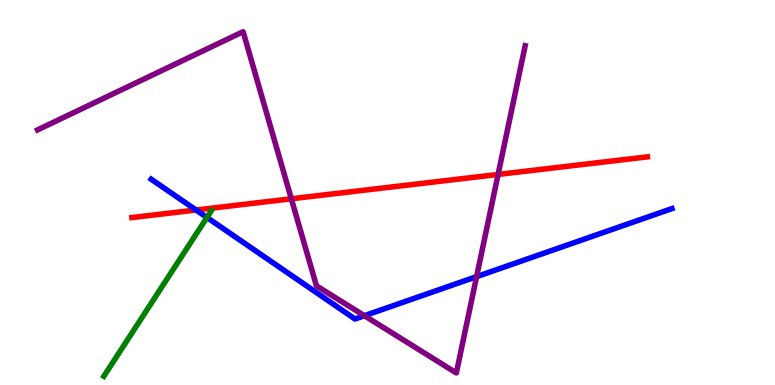[{'lines': ['blue', 'red'], 'intersections': [{'x': 2.53, 'y': 4.55}]}, {'lines': ['green', 'red'], 'intersections': []}, {'lines': ['purple', 'red'], 'intersections': [{'x': 3.76, 'y': 4.84}, {'x': 6.43, 'y': 5.47}]}, {'lines': ['blue', 'green'], 'intersections': [{'x': 2.67, 'y': 4.35}]}, {'lines': ['blue', 'purple'], 'intersections': [{'x': 4.7, 'y': 1.8}, {'x': 6.15, 'y': 2.81}]}, {'lines': ['green', 'purple'], 'intersections': []}]